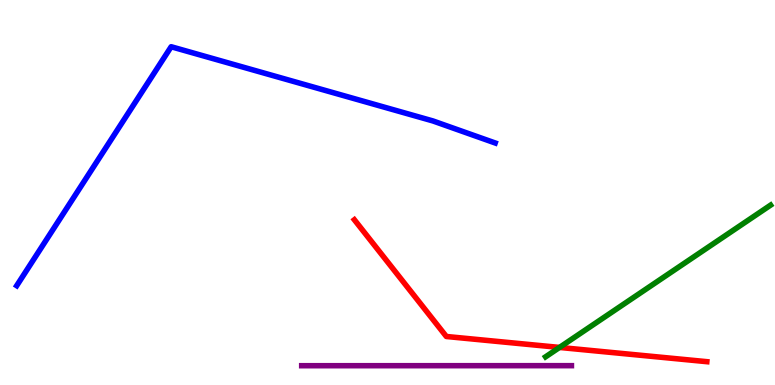[{'lines': ['blue', 'red'], 'intersections': []}, {'lines': ['green', 'red'], 'intersections': [{'x': 7.22, 'y': 0.976}]}, {'lines': ['purple', 'red'], 'intersections': []}, {'lines': ['blue', 'green'], 'intersections': []}, {'lines': ['blue', 'purple'], 'intersections': []}, {'lines': ['green', 'purple'], 'intersections': []}]